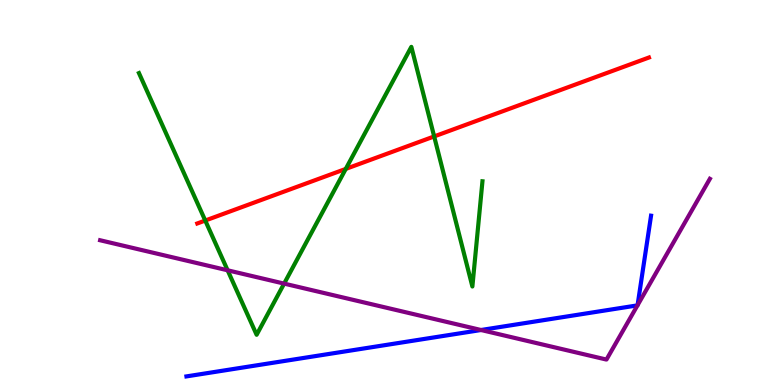[{'lines': ['blue', 'red'], 'intersections': []}, {'lines': ['green', 'red'], 'intersections': [{'x': 2.65, 'y': 4.27}, {'x': 4.46, 'y': 5.61}, {'x': 5.6, 'y': 6.46}]}, {'lines': ['purple', 'red'], 'intersections': []}, {'lines': ['blue', 'green'], 'intersections': []}, {'lines': ['blue', 'purple'], 'intersections': [{'x': 6.21, 'y': 1.43}, {'x': 8.23, 'y': 2.07}, {'x': 8.23, 'y': 2.07}]}, {'lines': ['green', 'purple'], 'intersections': [{'x': 2.94, 'y': 2.98}, {'x': 3.67, 'y': 2.63}]}]